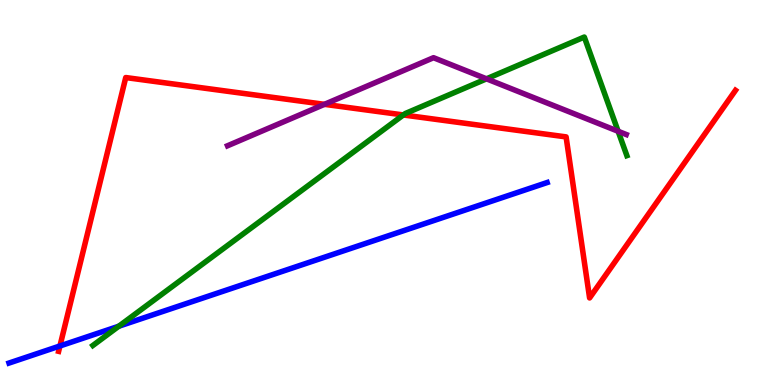[{'lines': ['blue', 'red'], 'intersections': [{'x': 0.774, 'y': 1.01}]}, {'lines': ['green', 'red'], 'intersections': [{'x': 5.2, 'y': 7.01}]}, {'lines': ['purple', 'red'], 'intersections': [{'x': 4.19, 'y': 7.29}]}, {'lines': ['blue', 'green'], 'intersections': [{'x': 1.53, 'y': 1.53}]}, {'lines': ['blue', 'purple'], 'intersections': []}, {'lines': ['green', 'purple'], 'intersections': [{'x': 6.28, 'y': 7.95}, {'x': 7.98, 'y': 6.59}]}]